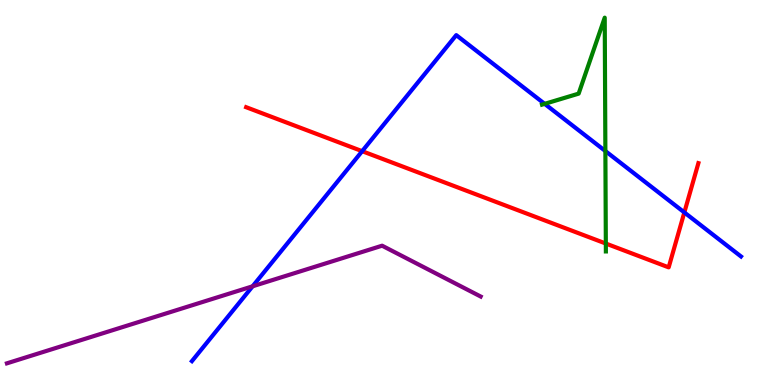[{'lines': ['blue', 'red'], 'intersections': [{'x': 4.67, 'y': 6.07}, {'x': 8.83, 'y': 4.48}]}, {'lines': ['green', 'red'], 'intersections': [{'x': 7.82, 'y': 3.67}]}, {'lines': ['purple', 'red'], 'intersections': []}, {'lines': ['blue', 'green'], 'intersections': [{'x': 7.03, 'y': 7.3}, {'x': 7.81, 'y': 6.08}]}, {'lines': ['blue', 'purple'], 'intersections': [{'x': 3.26, 'y': 2.56}]}, {'lines': ['green', 'purple'], 'intersections': []}]